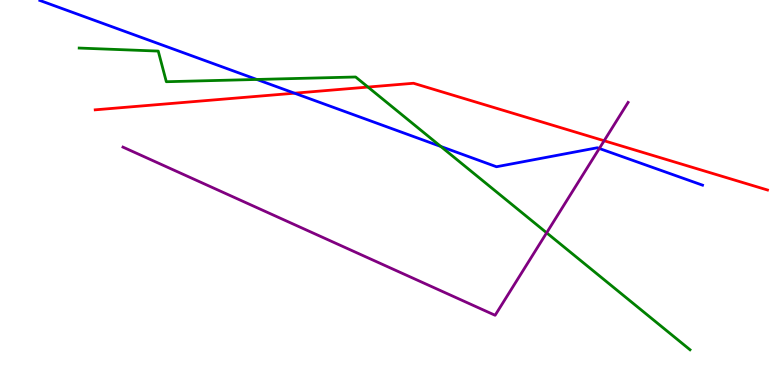[{'lines': ['blue', 'red'], 'intersections': [{'x': 3.8, 'y': 7.58}]}, {'lines': ['green', 'red'], 'intersections': [{'x': 4.75, 'y': 7.74}]}, {'lines': ['purple', 'red'], 'intersections': [{'x': 7.8, 'y': 6.34}]}, {'lines': ['blue', 'green'], 'intersections': [{'x': 3.31, 'y': 7.94}, {'x': 5.69, 'y': 6.2}]}, {'lines': ['blue', 'purple'], 'intersections': [{'x': 7.73, 'y': 6.14}]}, {'lines': ['green', 'purple'], 'intersections': [{'x': 7.05, 'y': 3.95}]}]